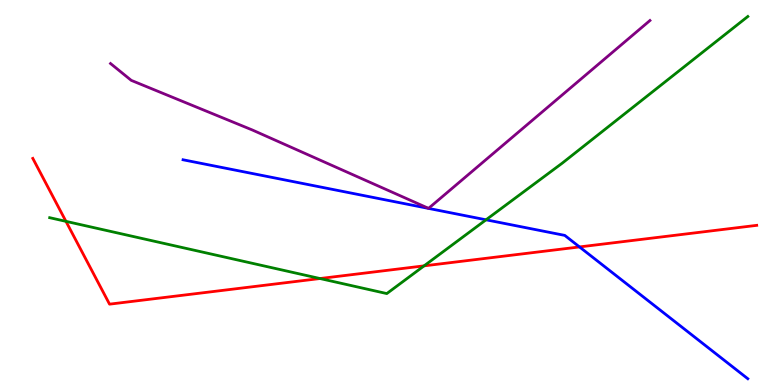[{'lines': ['blue', 'red'], 'intersections': [{'x': 7.48, 'y': 3.59}]}, {'lines': ['green', 'red'], 'intersections': [{'x': 0.851, 'y': 4.25}, {'x': 4.13, 'y': 2.77}, {'x': 5.47, 'y': 3.09}]}, {'lines': ['purple', 'red'], 'intersections': []}, {'lines': ['blue', 'green'], 'intersections': [{'x': 6.27, 'y': 4.29}]}, {'lines': ['blue', 'purple'], 'intersections': []}, {'lines': ['green', 'purple'], 'intersections': []}]